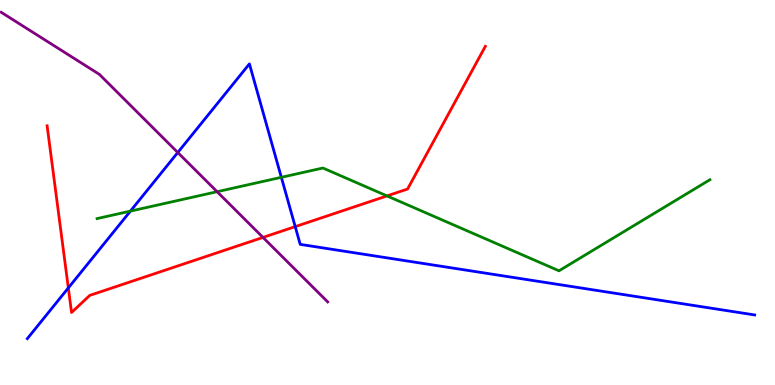[{'lines': ['blue', 'red'], 'intersections': [{'x': 0.882, 'y': 2.52}, {'x': 3.81, 'y': 4.11}]}, {'lines': ['green', 'red'], 'intersections': [{'x': 4.99, 'y': 4.91}]}, {'lines': ['purple', 'red'], 'intersections': [{'x': 3.39, 'y': 3.83}]}, {'lines': ['blue', 'green'], 'intersections': [{'x': 1.68, 'y': 4.52}, {'x': 3.63, 'y': 5.39}]}, {'lines': ['blue', 'purple'], 'intersections': [{'x': 2.29, 'y': 6.04}]}, {'lines': ['green', 'purple'], 'intersections': [{'x': 2.8, 'y': 5.02}]}]